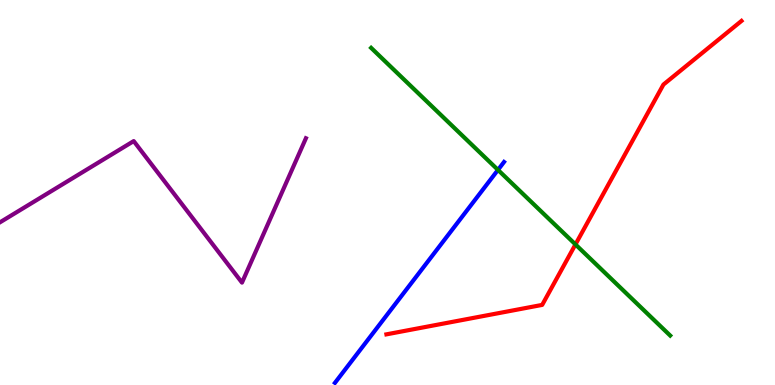[{'lines': ['blue', 'red'], 'intersections': []}, {'lines': ['green', 'red'], 'intersections': [{'x': 7.43, 'y': 3.65}]}, {'lines': ['purple', 'red'], 'intersections': []}, {'lines': ['blue', 'green'], 'intersections': [{'x': 6.43, 'y': 5.59}]}, {'lines': ['blue', 'purple'], 'intersections': []}, {'lines': ['green', 'purple'], 'intersections': []}]